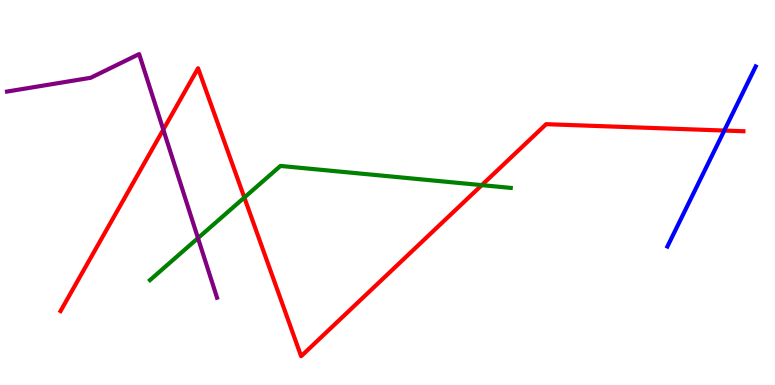[{'lines': ['blue', 'red'], 'intersections': [{'x': 9.35, 'y': 6.61}]}, {'lines': ['green', 'red'], 'intersections': [{'x': 3.15, 'y': 4.87}, {'x': 6.22, 'y': 5.19}]}, {'lines': ['purple', 'red'], 'intersections': [{'x': 2.11, 'y': 6.63}]}, {'lines': ['blue', 'green'], 'intersections': []}, {'lines': ['blue', 'purple'], 'intersections': []}, {'lines': ['green', 'purple'], 'intersections': [{'x': 2.55, 'y': 3.82}]}]